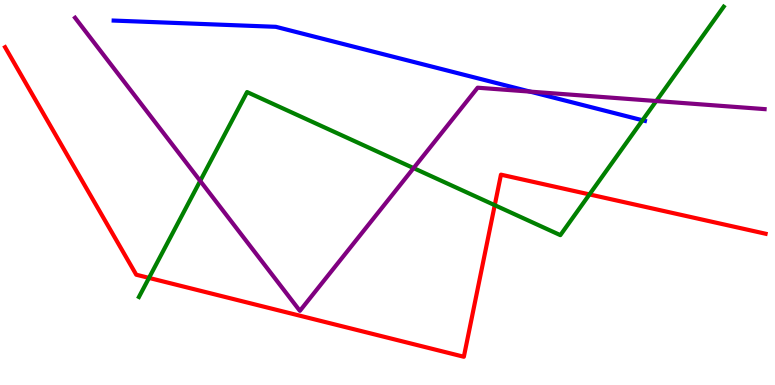[{'lines': ['blue', 'red'], 'intersections': []}, {'lines': ['green', 'red'], 'intersections': [{'x': 1.92, 'y': 2.78}, {'x': 6.38, 'y': 4.67}, {'x': 7.61, 'y': 4.95}]}, {'lines': ['purple', 'red'], 'intersections': []}, {'lines': ['blue', 'green'], 'intersections': [{'x': 8.29, 'y': 6.88}]}, {'lines': ['blue', 'purple'], 'intersections': [{'x': 6.84, 'y': 7.62}]}, {'lines': ['green', 'purple'], 'intersections': [{'x': 2.58, 'y': 5.3}, {'x': 5.34, 'y': 5.63}, {'x': 8.47, 'y': 7.38}]}]